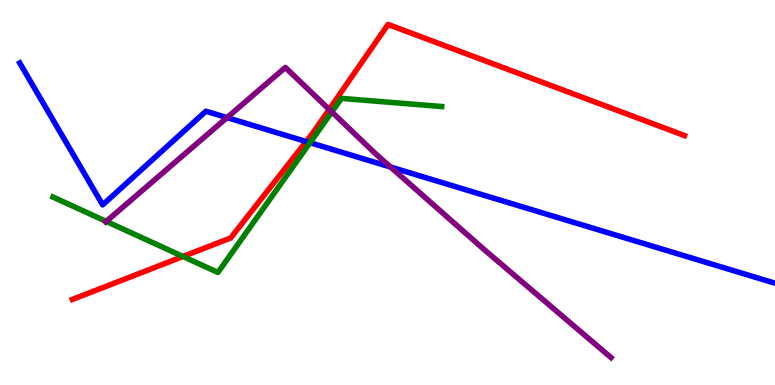[{'lines': ['blue', 'red'], 'intersections': [{'x': 3.95, 'y': 6.32}]}, {'lines': ['green', 'red'], 'intersections': [{'x': 2.36, 'y': 3.34}]}, {'lines': ['purple', 'red'], 'intersections': [{'x': 4.25, 'y': 7.16}]}, {'lines': ['blue', 'green'], 'intersections': [{'x': 4.0, 'y': 6.29}]}, {'lines': ['blue', 'purple'], 'intersections': [{'x': 2.93, 'y': 6.95}, {'x': 5.04, 'y': 5.66}]}, {'lines': ['green', 'purple'], 'intersections': [{'x': 1.37, 'y': 4.25}, {'x': 4.28, 'y': 7.09}]}]